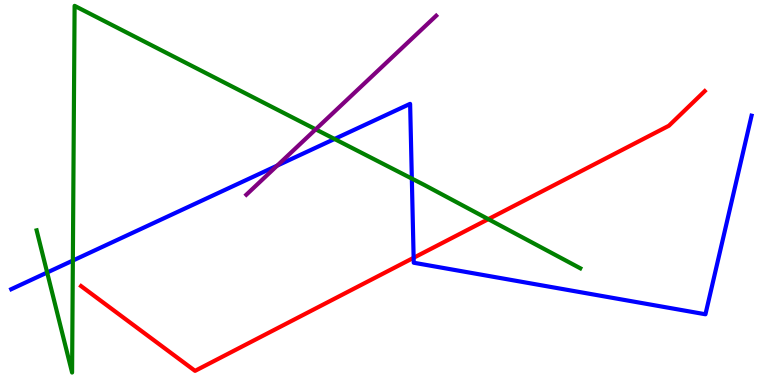[{'lines': ['blue', 'red'], 'intersections': [{'x': 5.34, 'y': 3.3}]}, {'lines': ['green', 'red'], 'intersections': [{'x': 6.3, 'y': 4.31}]}, {'lines': ['purple', 'red'], 'intersections': []}, {'lines': ['blue', 'green'], 'intersections': [{'x': 0.608, 'y': 2.92}, {'x': 0.94, 'y': 3.23}, {'x': 4.32, 'y': 6.39}, {'x': 5.31, 'y': 5.36}]}, {'lines': ['blue', 'purple'], 'intersections': [{'x': 3.58, 'y': 5.7}]}, {'lines': ['green', 'purple'], 'intersections': [{'x': 4.07, 'y': 6.64}]}]